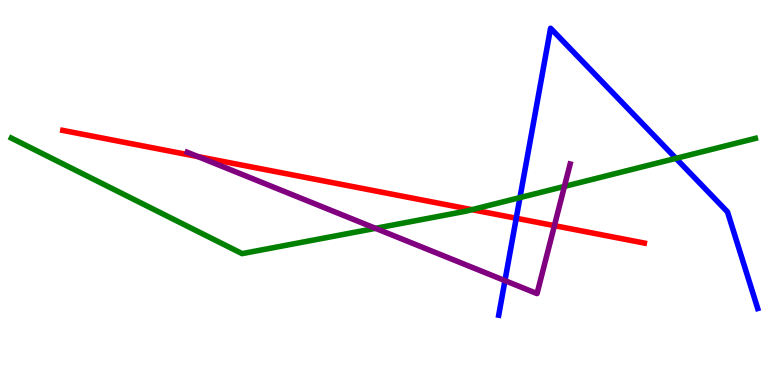[{'lines': ['blue', 'red'], 'intersections': [{'x': 6.66, 'y': 4.33}]}, {'lines': ['green', 'red'], 'intersections': [{'x': 6.09, 'y': 4.55}]}, {'lines': ['purple', 'red'], 'intersections': [{'x': 2.55, 'y': 5.93}, {'x': 7.15, 'y': 4.14}]}, {'lines': ['blue', 'green'], 'intersections': [{'x': 6.71, 'y': 4.87}, {'x': 8.72, 'y': 5.89}]}, {'lines': ['blue', 'purple'], 'intersections': [{'x': 6.52, 'y': 2.71}]}, {'lines': ['green', 'purple'], 'intersections': [{'x': 4.85, 'y': 4.07}, {'x': 7.28, 'y': 5.16}]}]